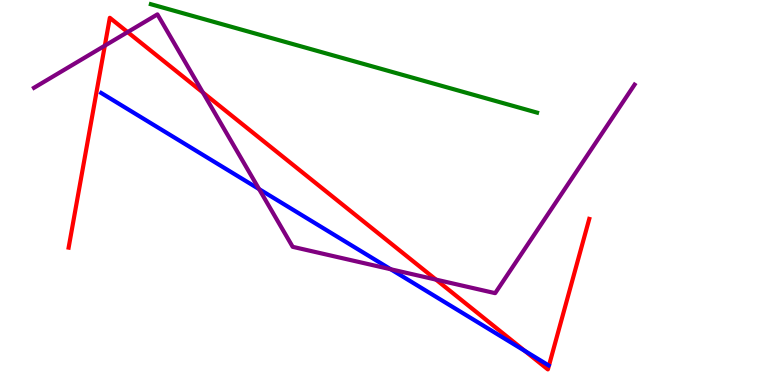[{'lines': ['blue', 'red'], 'intersections': [{'x': 6.77, 'y': 0.887}]}, {'lines': ['green', 'red'], 'intersections': []}, {'lines': ['purple', 'red'], 'intersections': [{'x': 1.35, 'y': 8.81}, {'x': 1.65, 'y': 9.17}, {'x': 2.62, 'y': 7.6}, {'x': 5.63, 'y': 2.74}]}, {'lines': ['blue', 'green'], 'intersections': []}, {'lines': ['blue', 'purple'], 'intersections': [{'x': 3.34, 'y': 5.09}, {'x': 5.04, 'y': 3.01}]}, {'lines': ['green', 'purple'], 'intersections': []}]